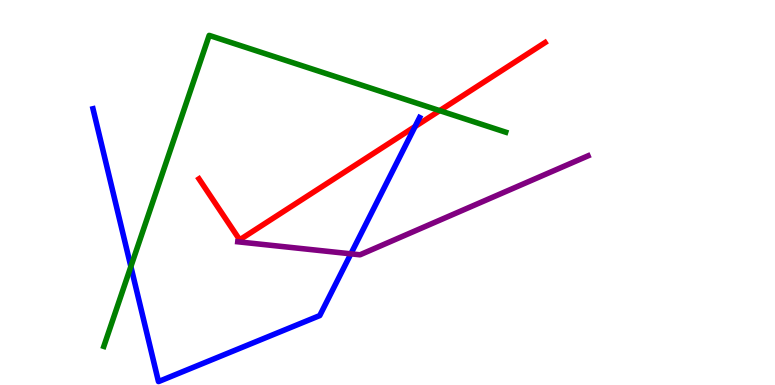[{'lines': ['blue', 'red'], 'intersections': [{'x': 5.36, 'y': 6.71}]}, {'lines': ['green', 'red'], 'intersections': [{'x': 5.67, 'y': 7.13}]}, {'lines': ['purple', 'red'], 'intersections': []}, {'lines': ['blue', 'green'], 'intersections': [{'x': 1.69, 'y': 3.08}]}, {'lines': ['blue', 'purple'], 'intersections': [{'x': 4.53, 'y': 3.41}]}, {'lines': ['green', 'purple'], 'intersections': []}]